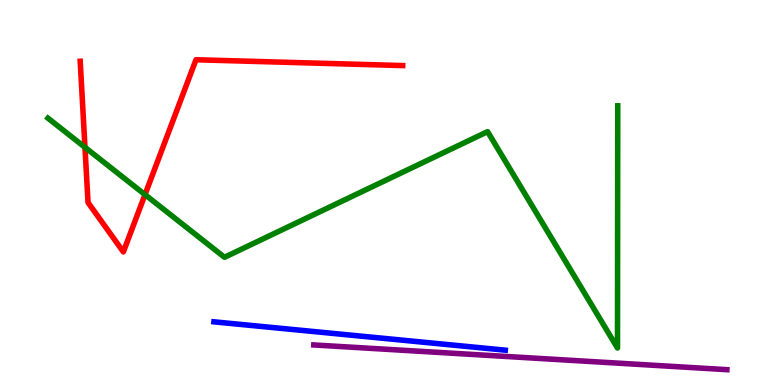[{'lines': ['blue', 'red'], 'intersections': []}, {'lines': ['green', 'red'], 'intersections': [{'x': 1.1, 'y': 6.17}, {'x': 1.87, 'y': 4.94}]}, {'lines': ['purple', 'red'], 'intersections': []}, {'lines': ['blue', 'green'], 'intersections': []}, {'lines': ['blue', 'purple'], 'intersections': []}, {'lines': ['green', 'purple'], 'intersections': []}]